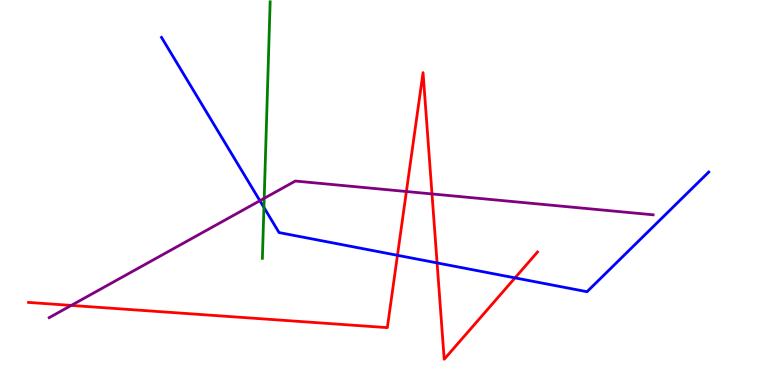[{'lines': ['blue', 'red'], 'intersections': [{'x': 5.13, 'y': 3.37}, {'x': 5.64, 'y': 3.17}, {'x': 6.65, 'y': 2.78}]}, {'lines': ['green', 'red'], 'intersections': []}, {'lines': ['purple', 'red'], 'intersections': [{'x': 0.919, 'y': 2.07}, {'x': 5.24, 'y': 5.03}, {'x': 5.57, 'y': 4.96}]}, {'lines': ['blue', 'green'], 'intersections': [{'x': 3.41, 'y': 4.61}]}, {'lines': ['blue', 'purple'], 'intersections': [{'x': 3.35, 'y': 4.79}]}, {'lines': ['green', 'purple'], 'intersections': [{'x': 3.41, 'y': 4.85}]}]